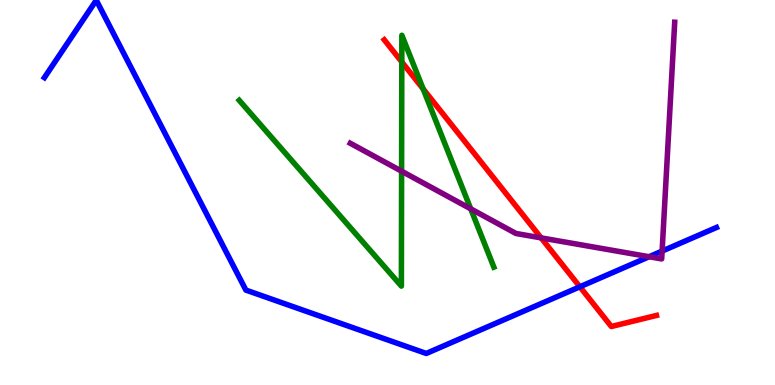[{'lines': ['blue', 'red'], 'intersections': [{'x': 7.48, 'y': 2.55}]}, {'lines': ['green', 'red'], 'intersections': [{'x': 5.18, 'y': 8.39}, {'x': 5.46, 'y': 7.69}]}, {'lines': ['purple', 'red'], 'intersections': [{'x': 6.98, 'y': 3.82}]}, {'lines': ['blue', 'green'], 'intersections': []}, {'lines': ['blue', 'purple'], 'intersections': [{'x': 8.38, 'y': 3.33}, {'x': 8.54, 'y': 3.48}]}, {'lines': ['green', 'purple'], 'intersections': [{'x': 5.18, 'y': 5.55}, {'x': 6.07, 'y': 4.58}]}]